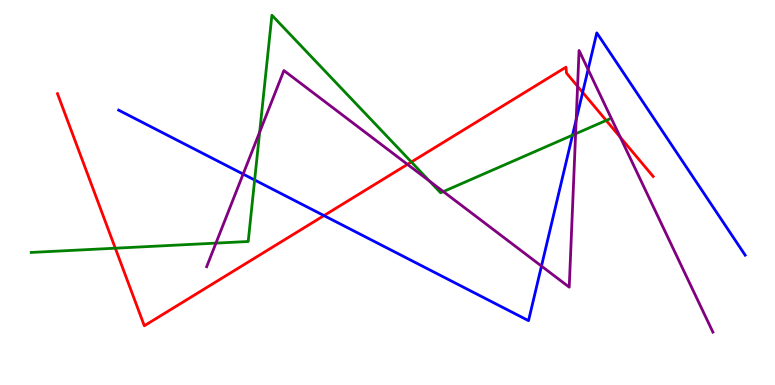[{'lines': ['blue', 'red'], 'intersections': [{'x': 4.18, 'y': 4.4}, {'x': 7.52, 'y': 7.6}]}, {'lines': ['green', 'red'], 'intersections': [{'x': 1.49, 'y': 3.55}, {'x': 5.31, 'y': 5.79}, {'x': 7.82, 'y': 6.87}]}, {'lines': ['purple', 'red'], 'intersections': [{'x': 5.26, 'y': 5.73}, {'x': 7.45, 'y': 7.76}, {'x': 8.0, 'y': 6.43}]}, {'lines': ['blue', 'green'], 'intersections': [{'x': 3.29, 'y': 5.32}, {'x': 7.39, 'y': 6.49}]}, {'lines': ['blue', 'purple'], 'intersections': [{'x': 3.14, 'y': 5.48}, {'x': 6.99, 'y': 3.09}, {'x': 7.43, 'y': 6.89}, {'x': 7.59, 'y': 8.19}]}, {'lines': ['green', 'purple'], 'intersections': [{'x': 2.79, 'y': 3.69}, {'x': 3.35, 'y': 6.57}, {'x': 5.54, 'y': 5.29}, {'x': 5.72, 'y': 5.02}, {'x': 7.43, 'y': 6.52}]}]